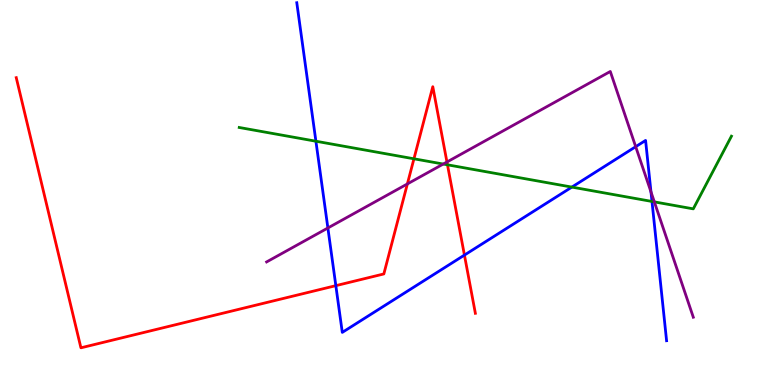[{'lines': ['blue', 'red'], 'intersections': [{'x': 4.33, 'y': 2.58}, {'x': 5.99, 'y': 3.37}]}, {'lines': ['green', 'red'], 'intersections': [{'x': 5.34, 'y': 5.88}, {'x': 5.77, 'y': 5.72}]}, {'lines': ['purple', 'red'], 'intersections': [{'x': 5.26, 'y': 5.22}, {'x': 5.77, 'y': 5.79}]}, {'lines': ['blue', 'green'], 'intersections': [{'x': 4.08, 'y': 6.33}, {'x': 7.38, 'y': 5.14}, {'x': 8.41, 'y': 4.77}]}, {'lines': ['blue', 'purple'], 'intersections': [{'x': 4.23, 'y': 4.08}, {'x': 8.2, 'y': 6.19}, {'x': 8.4, 'y': 5.01}]}, {'lines': ['green', 'purple'], 'intersections': [{'x': 5.72, 'y': 5.74}, {'x': 8.44, 'y': 4.76}]}]